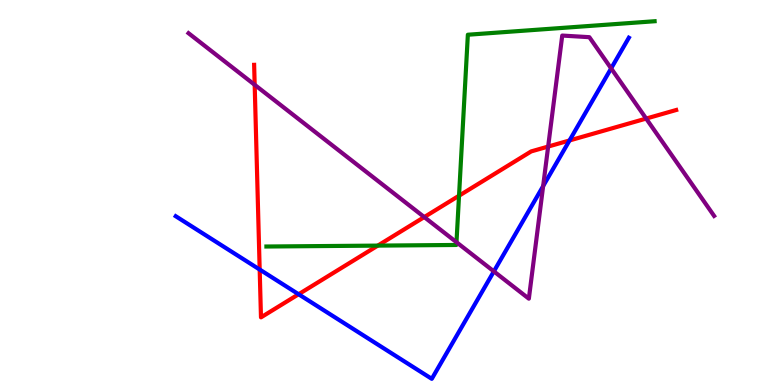[{'lines': ['blue', 'red'], 'intersections': [{'x': 3.35, 'y': 3.0}, {'x': 3.85, 'y': 2.36}, {'x': 7.35, 'y': 6.35}]}, {'lines': ['green', 'red'], 'intersections': [{'x': 4.87, 'y': 3.62}, {'x': 5.92, 'y': 4.92}]}, {'lines': ['purple', 'red'], 'intersections': [{'x': 3.29, 'y': 7.8}, {'x': 5.47, 'y': 4.36}, {'x': 7.07, 'y': 6.19}, {'x': 8.34, 'y': 6.92}]}, {'lines': ['blue', 'green'], 'intersections': []}, {'lines': ['blue', 'purple'], 'intersections': [{'x': 6.37, 'y': 2.95}, {'x': 7.01, 'y': 5.17}, {'x': 7.89, 'y': 8.22}]}, {'lines': ['green', 'purple'], 'intersections': [{'x': 5.89, 'y': 3.71}]}]